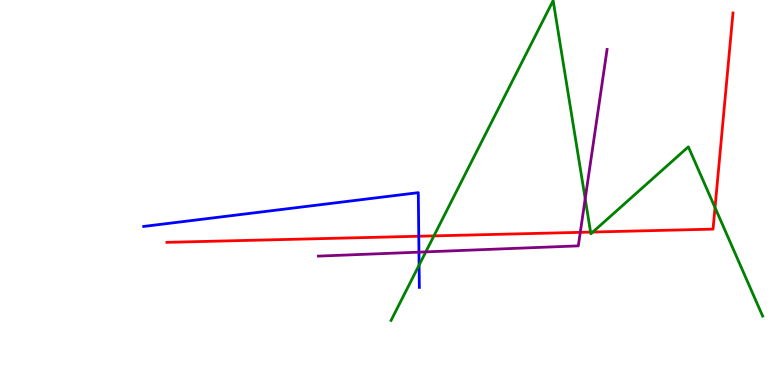[{'lines': ['blue', 'red'], 'intersections': [{'x': 5.4, 'y': 3.86}]}, {'lines': ['green', 'red'], 'intersections': [{'x': 5.6, 'y': 3.87}, {'x': 7.62, 'y': 3.97}, {'x': 7.65, 'y': 3.97}, {'x': 9.23, 'y': 4.61}]}, {'lines': ['purple', 'red'], 'intersections': [{'x': 7.49, 'y': 3.97}]}, {'lines': ['blue', 'green'], 'intersections': [{'x': 5.41, 'y': 3.11}]}, {'lines': ['blue', 'purple'], 'intersections': [{'x': 5.41, 'y': 3.45}]}, {'lines': ['green', 'purple'], 'intersections': [{'x': 5.49, 'y': 3.46}, {'x': 7.55, 'y': 4.84}]}]